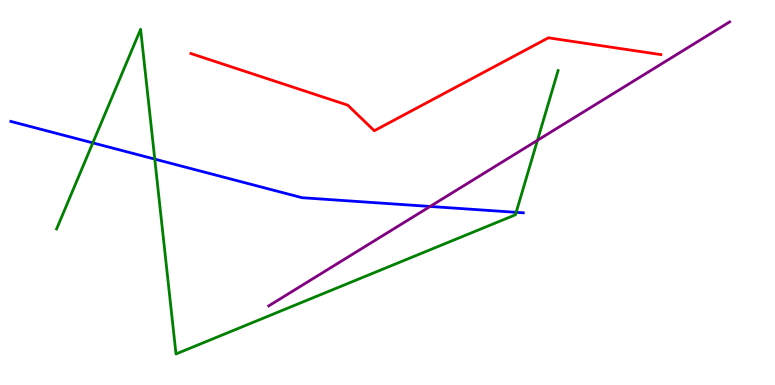[{'lines': ['blue', 'red'], 'intersections': []}, {'lines': ['green', 'red'], 'intersections': []}, {'lines': ['purple', 'red'], 'intersections': []}, {'lines': ['blue', 'green'], 'intersections': [{'x': 1.2, 'y': 6.29}, {'x': 2.0, 'y': 5.87}, {'x': 6.66, 'y': 4.48}]}, {'lines': ['blue', 'purple'], 'intersections': [{'x': 5.55, 'y': 4.64}]}, {'lines': ['green', 'purple'], 'intersections': [{'x': 6.93, 'y': 6.36}]}]